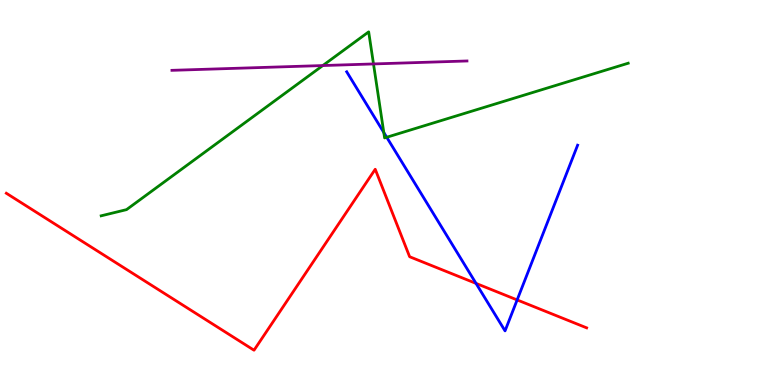[{'lines': ['blue', 'red'], 'intersections': [{'x': 6.14, 'y': 2.64}, {'x': 6.67, 'y': 2.21}]}, {'lines': ['green', 'red'], 'intersections': []}, {'lines': ['purple', 'red'], 'intersections': []}, {'lines': ['blue', 'green'], 'intersections': [{'x': 4.95, 'y': 6.56}, {'x': 4.99, 'y': 6.43}]}, {'lines': ['blue', 'purple'], 'intersections': []}, {'lines': ['green', 'purple'], 'intersections': [{'x': 4.17, 'y': 8.3}, {'x': 4.82, 'y': 8.34}]}]